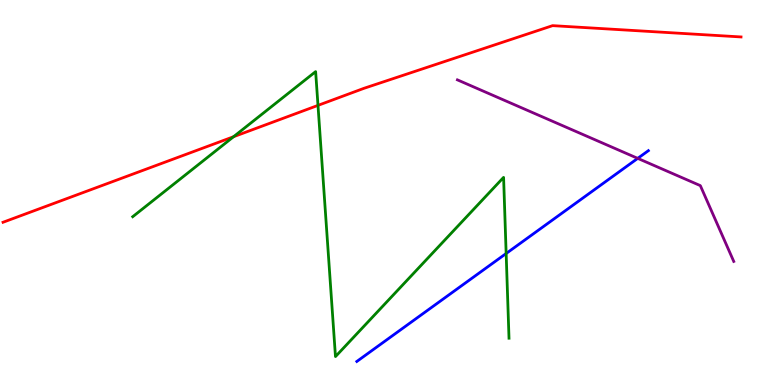[{'lines': ['blue', 'red'], 'intersections': []}, {'lines': ['green', 'red'], 'intersections': [{'x': 3.01, 'y': 6.45}, {'x': 4.1, 'y': 7.26}]}, {'lines': ['purple', 'red'], 'intersections': []}, {'lines': ['blue', 'green'], 'intersections': [{'x': 6.53, 'y': 3.42}]}, {'lines': ['blue', 'purple'], 'intersections': [{'x': 8.23, 'y': 5.89}]}, {'lines': ['green', 'purple'], 'intersections': []}]